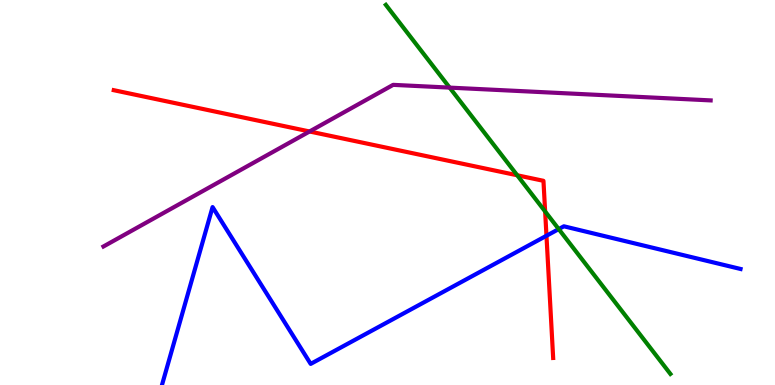[{'lines': ['blue', 'red'], 'intersections': [{'x': 7.05, 'y': 3.88}]}, {'lines': ['green', 'red'], 'intersections': [{'x': 6.67, 'y': 5.45}, {'x': 7.03, 'y': 4.51}]}, {'lines': ['purple', 'red'], 'intersections': [{'x': 3.99, 'y': 6.58}]}, {'lines': ['blue', 'green'], 'intersections': [{'x': 7.21, 'y': 4.05}]}, {'lines': ['blue', 'purple'], 'intersections': []}, {'lines': ['green', 'purple'], 'intersections': [{'x': 5.8, 'y': 7.72}]}]